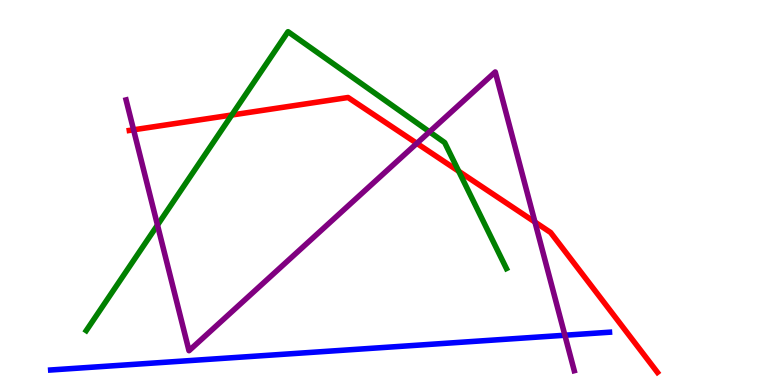[{'lines': ['blue', 'red'], 'intersections': []}, {'lines': ['green', 'red'], 'intersections': [{'x': 2.99, 'y': 7.01}, {'x': 5.92, 'y': 5.55}]}, {'lines': ['purple', 'red'], 'intersections': [{'x': 1.72, 'y': 6.63}, {'x': 5.38, 'y': 6.28}, {'x': 6.9, 'y': 4.23}]}, {'lines': ['blue', 'green'], 'intersections': []}, {'lines': ['blue', 'purple'], 'intersections': [{'x': 7.29, 'y': 1.29}]}, {'lines': ['green', 'purple'], 'intersections': [{'x': 2.03, 'y': 4.15}, {'x': 5.54, 'y': 6.58}]}]